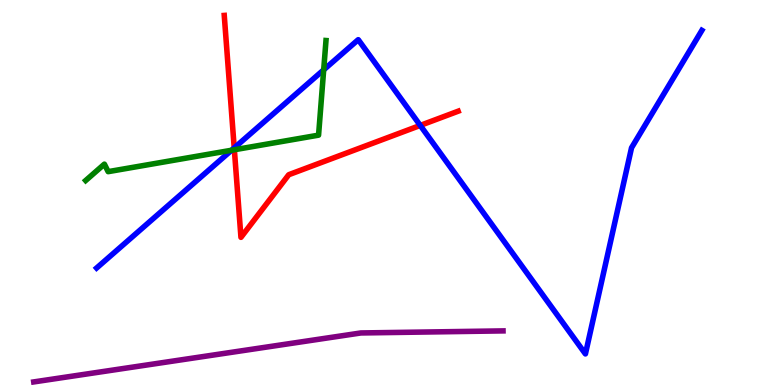[{'lines': ['blue', 'red'], 'intersections': [{'x': 3.02, 'y': 6.16}, {'x': 5.42, 'y': 6.74}]}, {'lines': ['green', 'red'], 'intersections': [{'x': 3.02, 'y': 6.11}]}, {'lines': ['purple', 'red'], 'intersections': []}, {'lines': ['blue', 'green'], 'intersections': [{'x': 2.99, 'y': 6.1}, {'x': 4.18, 'y': 8.19}]}, {'lines': ['blue', 'purple'], 'intersections': []}, {'lines': ['green', 'purple'], 'intersections': []}]